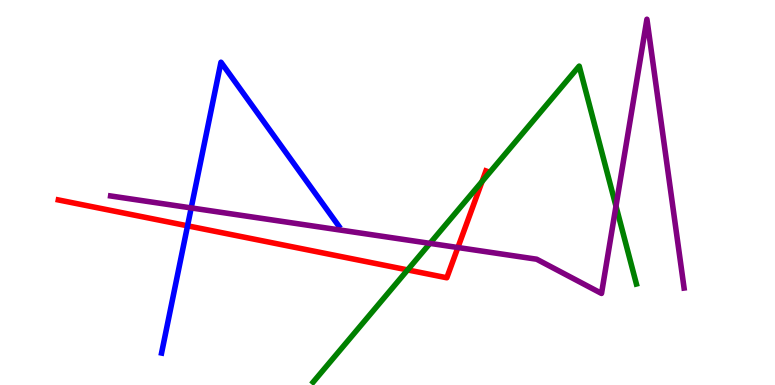[{'lines': ['blue', 'red'], 'intersections': [{'x': 2.42, 'y': 4.13}]}, {'lines': ['green', 'red'], 'intersections': [{'x': 5.26, 'y': 2.99}, {'x': 6.22, 'y': 5.29}]}, {'lines': ['purple', 'red'], 'intersections': [{'x': 5.91, 'y': 3.57}]}, {'lines': ['blue', 'green'], 'intersections': []}, {'lines': ['blue', 'purple'], 'intersections': [{'x': 2.47, 'y': 4.6}]}, {'lines': ['green', 'purple'], 'intersections': [{'x': 5.55, 'y': 3.68}, {'x': 7.95, 'y': 4.65}]}]